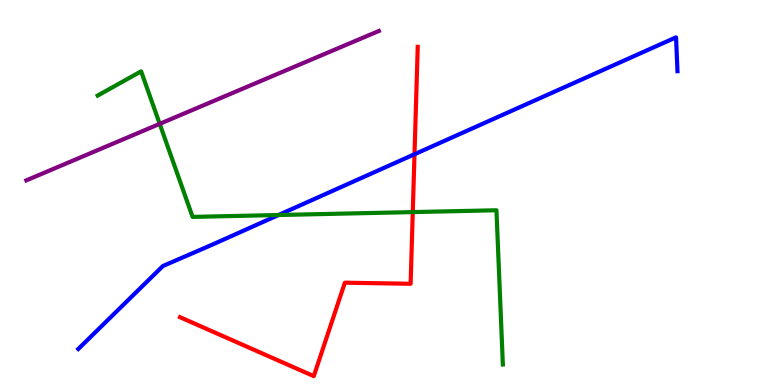[{'lines': ['blue', 'red'], 'intersections': [{'x': 5.35, 'y': 5.99}]}, {'lines': ['green', 'red'], 'intersections': [{'x': 5.33, 'y': 4.49}]}, {'lines': ['purple', 'red'], 'intersections': []}, {'lines': ['blue', 'green'], 'intersections': [{'x': 3.59, 'y': 4.42}]}, {'lines': ['blue', 'purple'], 'intersections': []}, {'lines': ['green', 'purple'], 'intersections': [{'x': 2.06, 'y': 6.78}]}]